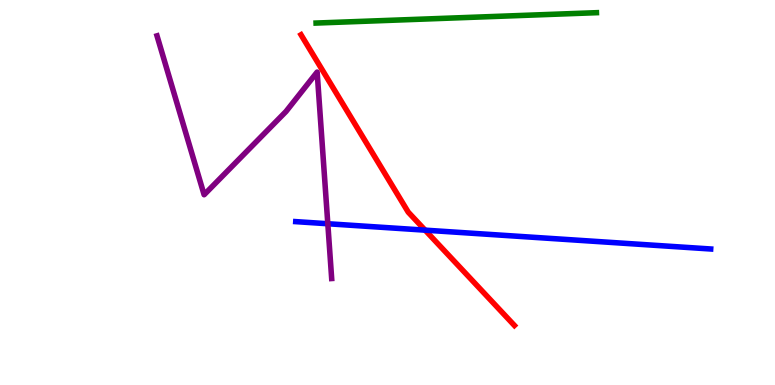[{'lines': ['blue', 'red'], 'intersections': [{'x': 5.49, 'y': 4.02}]}, {'lines': ['green', 'red'], 'intersections': []}, {'lines': ['purple', 'red'], 'intersections': []}, {'lines': ['blue', 'green'], 'intersections': []}, {'lines': ['blue', 'purple'], 'intersections': [{'x': 4.23, 'y': 4.19}]}, {'lines': ['green', 'purple'], 'intersections': []}]